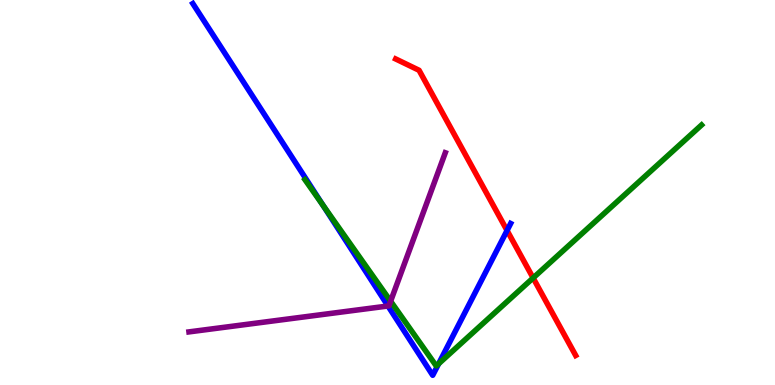[{'lines': ['blue', 'red'], 'intersections': [{'x': 6.54, 'y': 4.01}]}, {'lines': ['green', 'red'], 'intersections': [{'x': 6.88, 'y': 2.78}]}, {'lines': ['purple', 'red'], 'intersections': []}, {'lines': ['blue', 'green'], 'intersections': [{'x': 4.17, 'y': 4.67}, {'x': 5.66, 'y': 0.552}]}, {'lines': ['blue', 'purple'], 'intersections': [{'x': 5.01, 'y': 2.05}]}, {'lines': ['green', 'purple'], 'intersections': [{'x': 5.04, 'y': 2.18}]}]